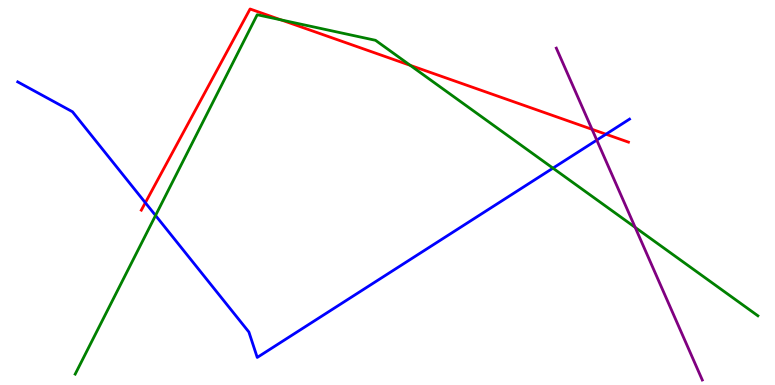[{'lines': ['blue', 'red'], 'intersections': [{'x': 1.88, 'y': 4.73}, {'x': 7.82, 'y': 6.51}]}, {'lines': ['green', 'red'], 'intersections': [{'x': 3.63, 'y': 9.48}, {'x': 5.29, 'y': 8.3}]}, {'lines': ['purple', 'red'], 'intersections': [{'x': 7.64, 'y': 6.64}]}, {'lines': ['blue', 'green'], 'intersections': [{'x': 2.01, 'y': 4.4}, {'x': 7.13, 'y': 5.63}]}, {'lines': ['blue', 'purple'], 'intersections': [{'x': 7.7, 'y': 6.36}]}, {'lines': ['green', 'purple'], 'intersections': [{'x': 8.2, 'y': 4.09}]}]